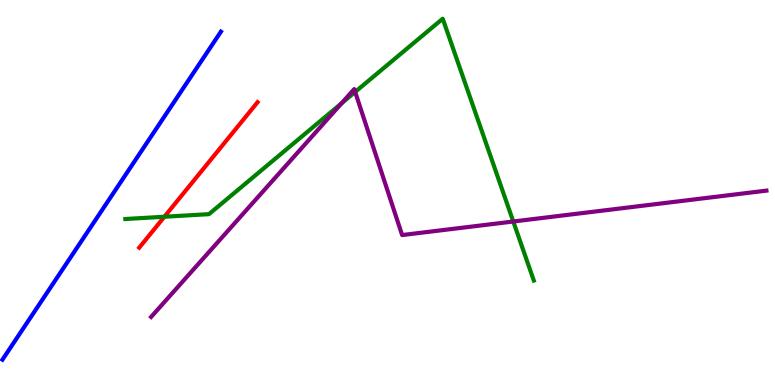[{'lines': ['blue', 'red'], 'intersections': []}, {'lines': ['green', 'red'], 'intersections': [{'x': 2.12, 'y': 4.37}]}, {'lines': ['purple', 'red'], 'intersections': []}, {'lines': ['blue', 'green'], 'intersections': []}, {'lines': ['blue', 'purple'], 'intersections': []}, {'lines': ['green', 'purple'], 'intersections': [{'x': 4.41, 'y': 7.32}, {'x': 4.58, 'y': 7.61}, {'x': 6.62, 'y': 4.25}]}]